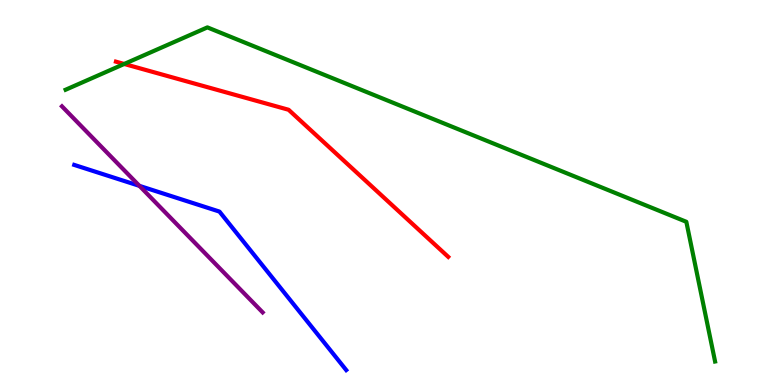[{'lines': ['blue', 'red'], 'intersections': []}, {'lines': ['green', 'red'], 'intersections': [{'x': 1.6, 'y': 8.34}]}, {'lines': ['purple', 'red'], 'intersections': []}, {'lines': ['blue', 'green'], 'intersections': []}, {'lines': ['blue', 'purple'], 'intersections': [{'x': 1.8, 'y': 5.17}]}, {'lines': ['green', 'purple'], 'intersections': []}]